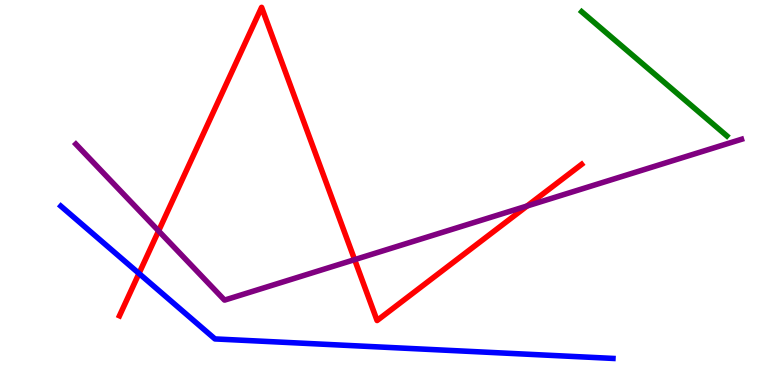[{'lines': ['blue', 'red'], 'intersections': [{'x': 1.79, 'y': 2.9}]}, {'lines': ['green', 'red'], 'intersections': []}, {'lines': ['purple', 'red'], 'intersections': [{'x': 2.05, 'y': 4.0}, {'x': 4.58, 'y': 3.26}, {'x': 6.8, 'y': 4.65}]}, {'lines': ['blue', 'green'], 'intersections': []}, {'lines': ['blue', 'purple'], 'intersections': []}, {'lines': ['green', 'purple'], 'intersections': []}]